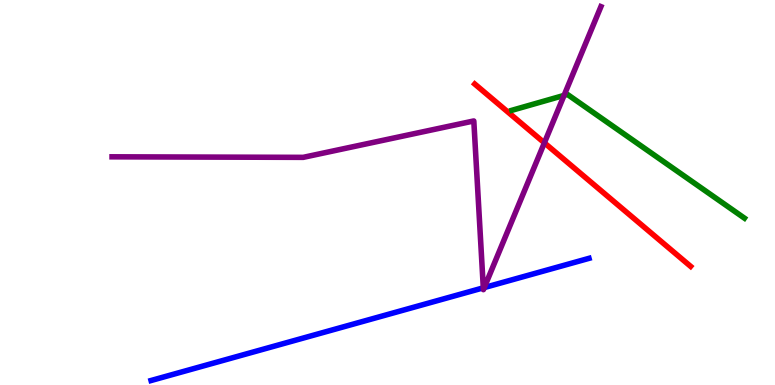[{'lines': ['blue', 'red'], 'intersections': []}, {'lines': ['green', 'red'], 'intersections': []}, {'lines': ['purple', 'red'], 'intersections': [{'x': 7.02, 'y': 6.29}]}, {'lines': ['blue', 'green'], 'intersections': []}, {'lines': ['blue', 'purple'], 'intersections': [{'x': 6.24, 'y': 2.52}, {'x': 6.25, 'y': 2.53}]}, {'lines': ['green', 'purple'], 'intersections': [{'x': 7.28, 'y': 7.52}]}]